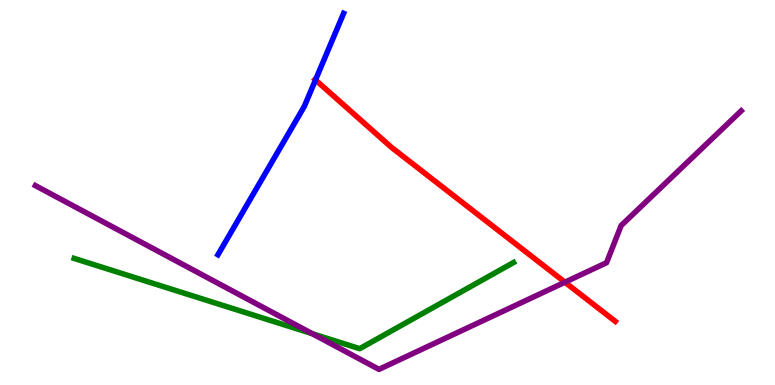[{'lines': ['blue', 'red'], 'intersections': [{'x': 4.07, 'y': 7.92}]}, {'lines': ['green', 'red'], 'intersections': []}, {'lines': ['purple', 'red'], 'intersections': [{'x': 7.29, 'y': 2.67}]}, {'lines': ['blue', 'green'], 'intersections': []}, {'lines': ['blue', 'purple'], 'intersections': []}, {'lines': ['green', 'purple'], 'intersections': [{'x': 4.03, 'y': 1.33}]}]